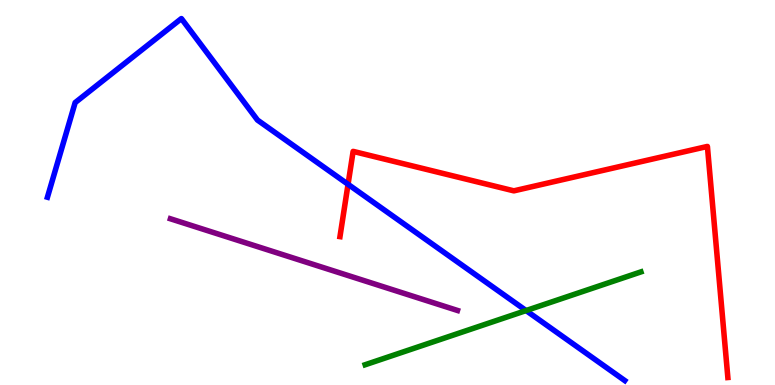[{'lines': ['blue', 'red'], 'intersections': [{'x': 4.49, 'y': 5.21}]}, {'lines': ['green', 'red'], 'intersections': []}, {'lines': ['purple', 'red'], 'intersections': []}, {'lines': ['blue', 'green'], 'intersections': [{'x': 6.79, 'y': 1.93}]}, {'lines': ['blue', 'purple'], 'intersections': []}, {'lines': ['green', 'purple'], 'intersections': []}]